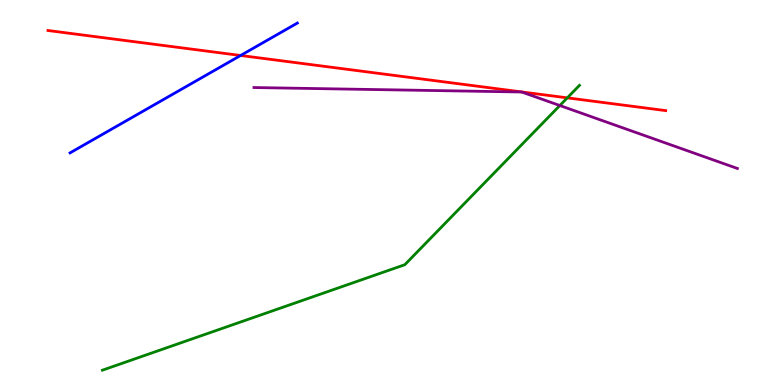[{'lines': ['blue', 'red'], 'intersections': [{'x': 3.1, 'y': 8.56}]}, {'lines': ['green', 'red'], 'intersections': [{'x': 7.32, 'y': 7.46}]}, {'lines': ['purple', 'red'], 'intersections': []}, {'lines': ['blue', 'green'], 'intersections': []}, {'lines': ['blue', 'purple'], 'intersections': []}, {'lines': ['green', 'purple'], 'intersections': [{'x': 7.22, 'y': 7.26}]}]